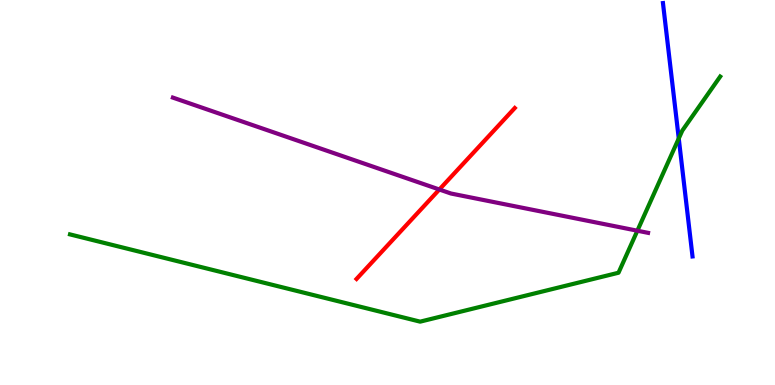[{'lines': ['blue', 'red'], 'intersections': []}, {'lines': ['green', 'red'], 'intersections': []}, {'lines': ['purple', 'red'], 'intersections': [{'x': 5.67, 'y': 5.08}]}, {'lines': ['blue', 'green'], 'intersections': [{'x': 8.76, 'y': 6.4}]}, {'lines': ['blue', 'purple'], 'intersections': []}, {'lines': ['green', 'purple'], 'intersections': [{'x': 8.22, 'y': 4.01}]}]